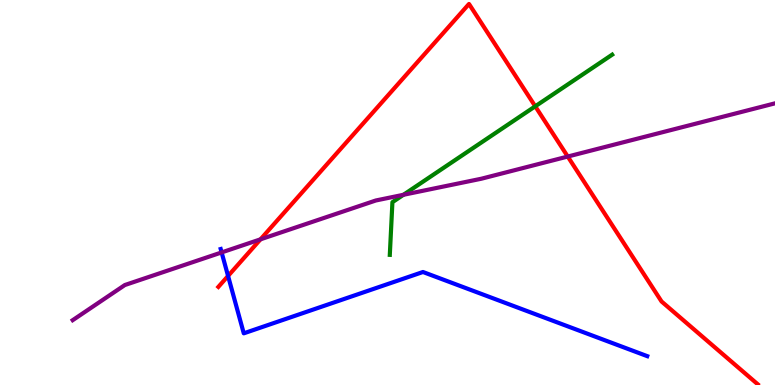[{'lines': ['blue', 'red'], 'intersections': [{'x': 2.94, 'y': 2.83}]}, {'lines': ['green', 'red'], 'intersections': [{'x': 6.91, 'y': 7.24}]}, {'lines': ['purple', 'red'], 'intersections': [{'x': 3.36, 'y': 3.78}, {'x': 7.33, 'y': 5.93}]}, {'lines': ['blue', 'green'], 'intersections': []}, {'lines': ['blue', 'purple'], 'intersections': [{'x': 2.86, 'y': 3.44}]}, {'lines': ['green', 'purple'], 'intersections': [{'x': 5.21, 'y': 4.94}]}]